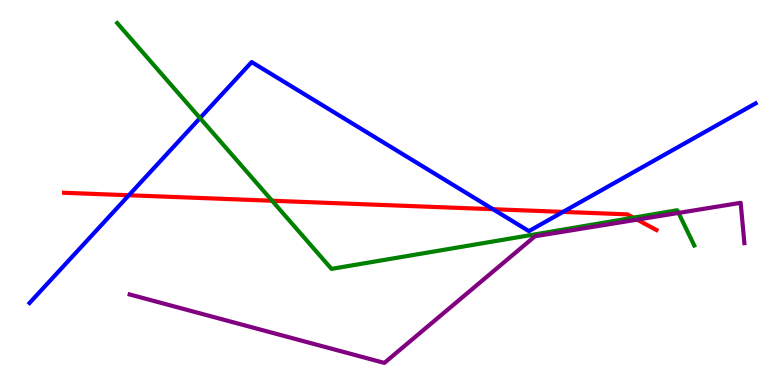[{'lines': ['blue', 'red'], 'intersections': [{'x': 1.66, 'y': 4.93}, {'x': 6.36, 'y': 4.57}, {'x': 7.26, 'y': 4.5}]}, {'lines': ['green', 'red'], 'intersections': [{'x': 3.51, 'y': 4.79}, {'x': 8.17, 'y': 4.35}]}, {'lines': ['purple', 'red'], 'intersections': [{'x': 8.22, 'y': 4.29}]}, {'lines': ['blue', 'green'], 'intersections': [{'x': 2.58, 'y': 6.93}]}, {'lines': ['blue', 'purple'], 'intersections': []}, {'lines': ['green', 'purple'], 'intersections': [{'x': 8.76, 'y': 4.47}]}]